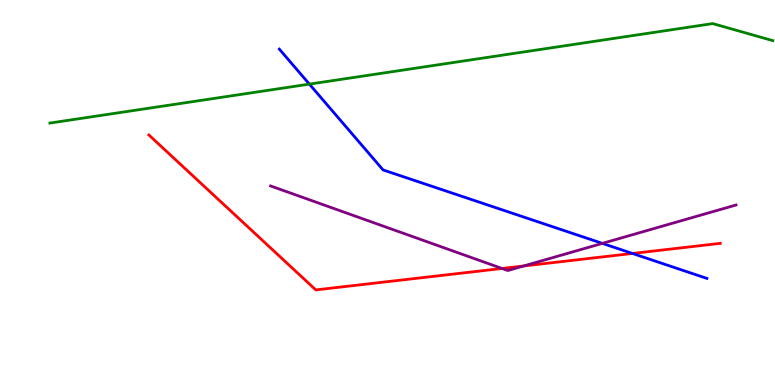[{'lines': ['blue', 'red'], 'intersections': [{'x': 8.16, 'y': 3.42}]}, {'lines': ['green', 'red'], 'intersections': []}, {'lines': ['purple', 'red'], 'intersections': [{'x': 6.48, 'y': 3.03}, {'x': 6.76, 'y': 3.09}]}, {'lines': ['blue', 'green'], 'intersections': [{'x': 3.99, 'y': 7.81}]}, {'lines': ['blue', 'purple'], 'intersections': [{'x': 7.77, 'y': 3.68}]}, {'lines': ['green', 'purple'], 'intersections': []}]